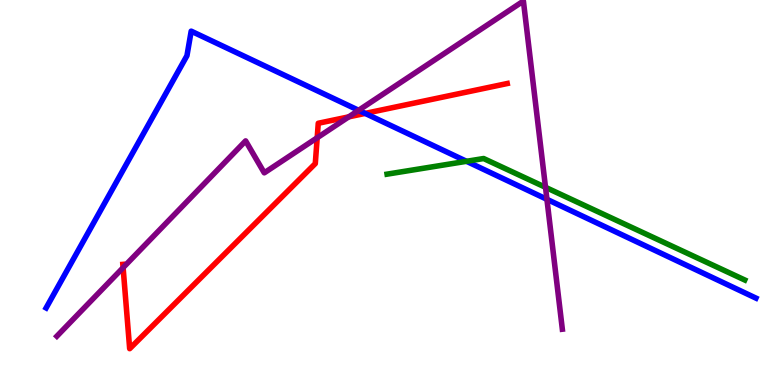[{'lines': ['blue', 'red'], 'intersections': [{'x': 4.71, 'y': 7.05}]}, {'lines': ['green', 'red'], 'intersections': []}, {'lines': ['purple', 'red'], 'intersections': [{'x': 1.59, 'y': 3.05}, {'x': 4.09, 'y': 6.42}, {'x': 4.5, 'y': 6.96}]}, {'lines': ['blue', 'green'], 'intersections': [{'x': 6.02, 'y': 5.81}]}, {'lines': ['blue', 'purple'], 'intersections': [{'x': 4.63, 'y': 7.13}, {'x': 7.06, 'y': 4.82}]}, {'lines': ['green', 'purple'], 'intersections': [{'x': 7.04, 'y': 5.13}]}]